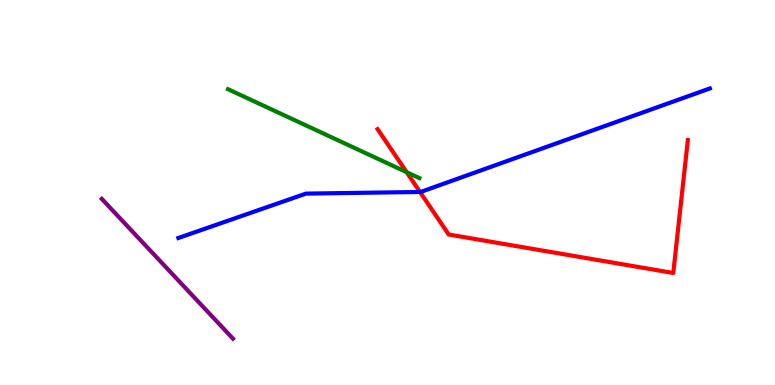[{'lines': ['blue', 'red'], 'intersections': [{'x': 5.42, 'y': 5.01}]}, {'lines': ['green', 'red'], 'intersections': [{'x': 5.25, 'y': 5.53}]}, {'lines': ['purple', 'red'], 'intersections': []}, {'lines': ['blue', 'green'], 'intersections': []}, {'lines': ['blue', 'purple'], 'intersections': []}, {'lines': ['green', 'purple'], 'intersections': []}]